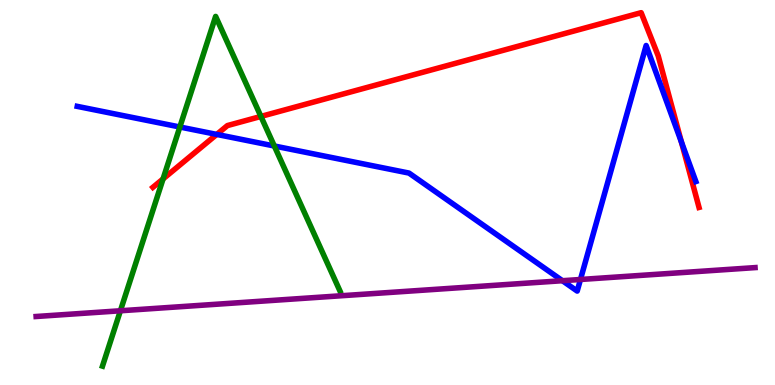[{'lines': ['blue', 'red'], 'intersections': [{'x': 2.8, 'y': 6.51}, {'x': 8.79, 'y': 6.31}]}, {'lines': ['green', 'red'], 'intersections': [{'x': 2.1, 'y': 5.35}, {'x': 3.37, 'y': 6.98}]}, {'lines': ['purple', 'red'], 'intersections': []}, {'lines': ['blue', 'green'], 'intersections': [{'x': 2.32, 'y': 6.7}, {'x': 3.54, 'y': 6.21}]}, {'lines': ['blue', 'purple'], 'intersections': [{'x': 7.26, 'y': 2.71}, {'x': 7.49, 'y': 2.74}]}, {'lines': ['green', 'purple'], 'intersections': [{'x': 1.55, 'y': 1.93}]}]